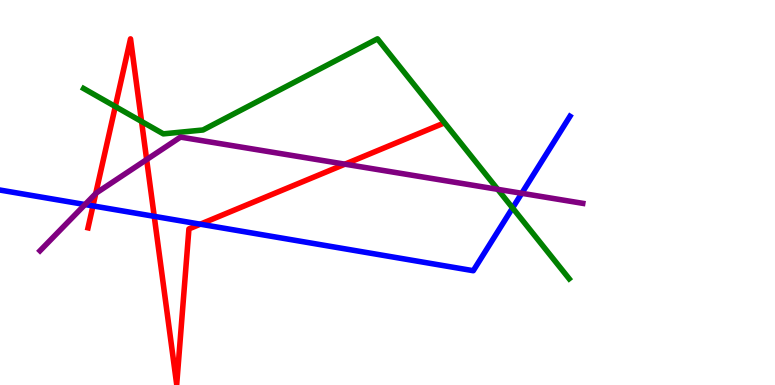[{'lines': ['blue', 'red'], 'intersections': [{'x': 1.2, 'y': 4.65}, {'x': 1.99, 'y': 4.38}, {'x': 2.58, 'y': 4.18}]}, {'lines': ['green', 'red'], 'intersections': [{'x': 1.49, 'y': 7.23}, {'x': 1.83, 'y': 6.85}]}, {'lines': ['purple', 'red'], 'intersections': [{'x': 1.24, 'y': 4.97}, {'x': 1.89, 'y': 5.86}, {'x': 4.45, 'y': 5.74}]}, {'lines': ['blue', 'green'], 'intersections': [{'x': 6.61, 'y': 4.6}]}, {'lines': ['blue', 'purple'], 'intersections': [{'x': 1.1, 'y': 4.69}, {'x': 6.73, 'y': 4.98}]}, {'lines': ['green', 'purple'], 'intersections': [{'x': 6.42, 'y': 5.08}]}]